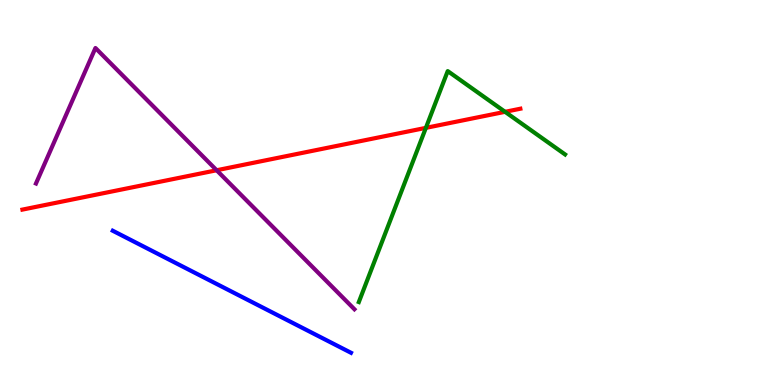[{'lines': ['blue', 'red'], 'intersections': []}, {'lines': ['green', 'red'], 'intersections': [{'x': 5.5, 'y': 6.68}, {'x': 6.52, 'y': 7.1}]}, {'lines': ['purple', 'red'], 'intersections': [{'x': 2.8, 'y': 5.58}]}, {'lines': ['blue', 'green'], 'intersections': []}, {'lines': ['blue', 'purple'], 'intersections': []}, {'lines': ['green', 'purple'], 'intersections': []}]